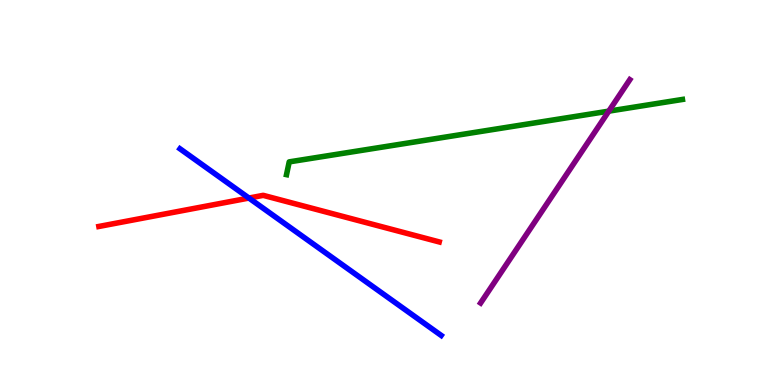[{'lines': ['blue', 'red'], 'intersections': [{'x': 3.21, 'y': 4.86}]}, {'lines': ['green', 'red'], 'intersections': []}, {'lines': ['purple', 'red'], 'intersections': []}, {'lines': ['blue', 'green'], 'intersections': []}, {'lines': ['blue', 'purple'], 'intersections': []}, {'lines': ['green', 'purple'], 'intersections': [{'x': 7.86, 'y': 7.11}]}]